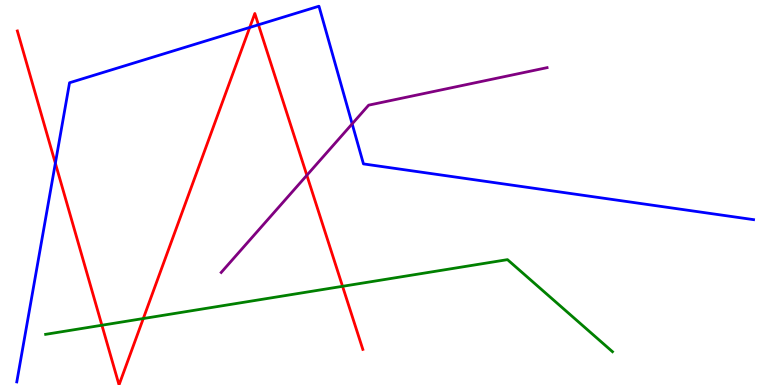[{'lines': ['blue', 'red'], 'intersections': [{'x': 0.714, 'y': 5.76}, {'x': 3.22, 'y': 9.29}, {'x': 3.33, 'y': 9.36}]}, {'lines': ['green', 'red'], 'intersections': [{'x': 1.31, 'y': 1.55}, {'x': 1.85, 'y': 1.73}, {'x': 4.42, 'y': 2.56}]}, {'lines': ['purple', 'red'], 'intersections': [{'x': 3.96, 'y': 5.45}]}, {'lines': ['blue', 'green'], 'intersections': []}, {'lines': ['blue', 'purple'], 'intersections': [{'x': 4.54, 'y': 6.78}]}, {'lines': ['green', 'purple'], 'intersections': []}]